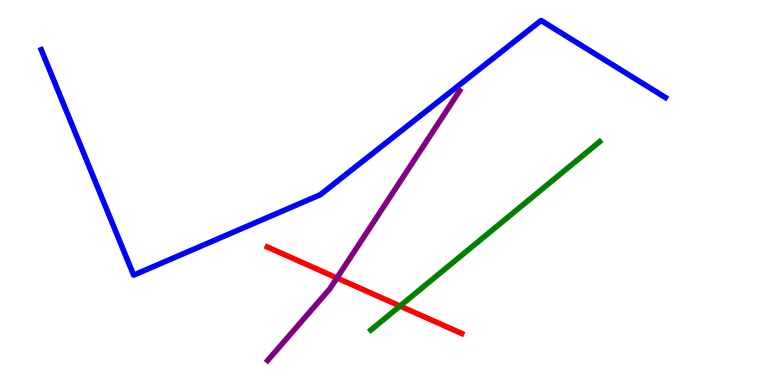[{'lines': ['blue', 'red'], 'intersections': []}, {'lines': ['green', 'red'], 'intersections': [{'x': 5.16, 'y': 2.05}]}, {'lines': ['purple', 'red'], 'intersections': [{'x': 4.35, 'y': 2.78}]}, {'lines': ['blue', 'green'], 'intersections': []}, {'lines': ['blue', 'purple'], 'intersections': []}, {'lines': ['green', 'purple'], 'intersections': []}]